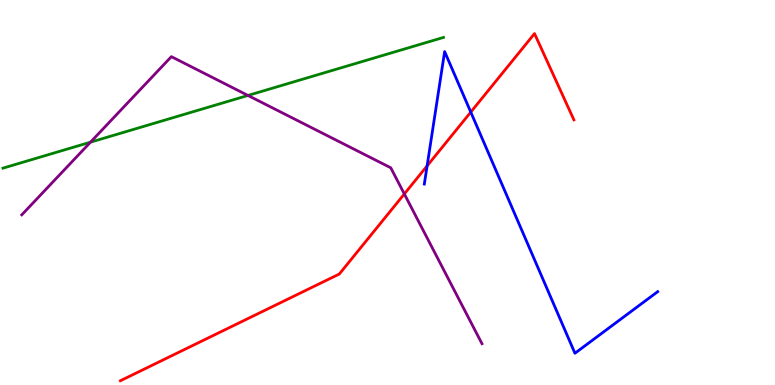[{'lines': ['blue', 'red'], 'intersections': [{'x': 5.51, 'y': 5.69}, {'x': 6.07, 'y': 7.09}]}, {'lines': ['green', 'red'], 'intersections': []}, {'lines': ['purple', 'red'], 'intersections': [{'x': 5.22, 'y': 4.96}]}, {'lines': ['blue', 'green'], 'intersections': []}, {'lines': ['blue', 'purple'], 'intersections': []}, {'lines': ['green', 'purple'], 'intersections': [{'x': 1.17, 'y': 6.31}, {'x': 3.2, 'y': 7.52}]}]